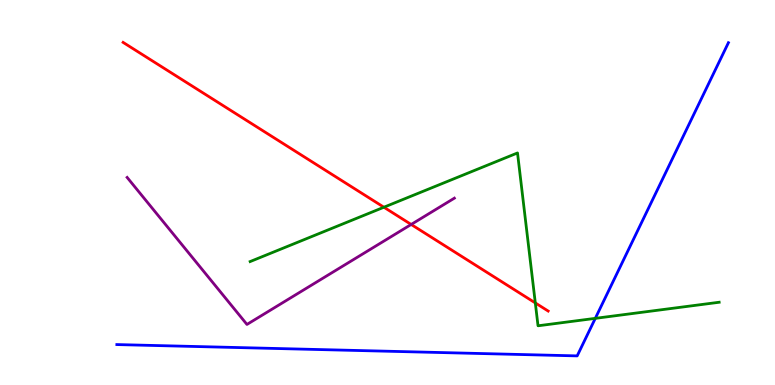[{'lines': ['blue', 'red'], 'intersections': []}, {'lines': ['green', 'red'], 'intersections': [{'x': 4.95, 'y': 4.62}, {'x': 6.91, 'y': 2.13}]}, {'lines': ['purple', 'red'], 'intersections': [{'x': 5.31, 'y': 4.17}]}, {'lines': ['blue', 'green'], 'intersections': [{'x': 7.68, 'y': 1.73}]}, {'lines': ['blue', 'purple'], 'intersections': []}, {'lines': ['green', 'purple'], 'intersections': []}]